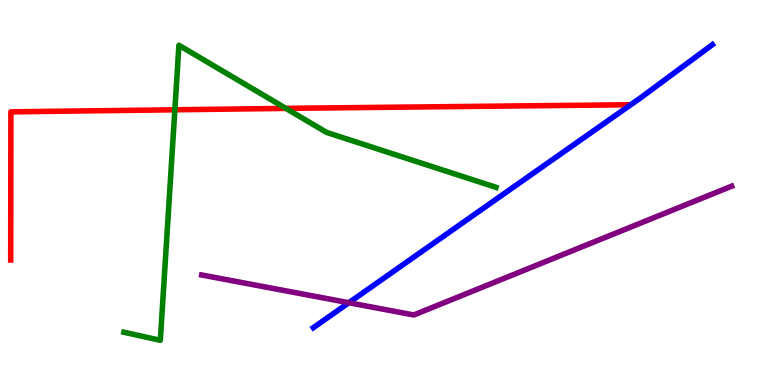[{'lines': ['blue', 'red'], 'intersections': []}, {'lines': ['green', 'red'], 'intersections': [{'x': 2.26, 'y': 7.15}, {'x': 3.69, 'y': 7.18}]}, {'lines': ['purple', 'red'], 'intersections': []}, {'lines': ['blue', 'green'], 'intersections': []}, {'lines': ['blue', 'purple'], 'intersections': [{'x': 4.5, 'y': 2.14}]}, {'lines': ['green', 'purple'], 'intersections': []}]